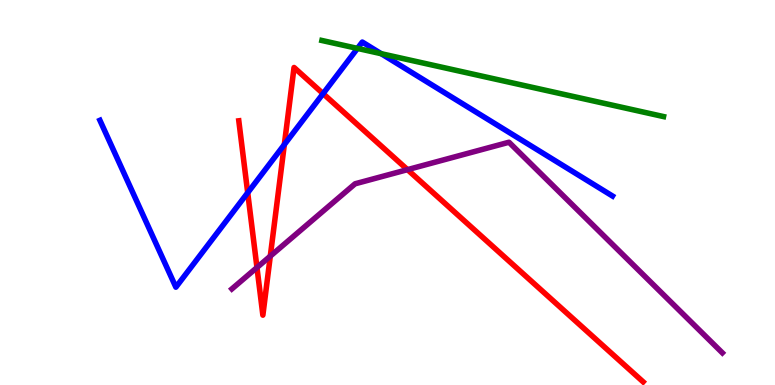[{'lines': ['blue', 'red'], 'intersections': [{'x': 3.2, 'y': 4.99}, {'x': 3.67, 'y': 6.24}, {'x': 4.17, 'y': 7.57}]}, {'lines': ['green', 'red'], 'intersections': []}, {'lines': ['purple', 'red'], 'intersections': [{'x': 3.32, 'y': 3.05}, {'x': 3.49, 'y': 3.35}, {'x': 5.26, 'y': 5.59}]}, {'lines': ['blue', 'green'], 'intersections': [{'x': 4.61, 'y': 8.74}, {'x': 4.92, 'y': 8.61}]}, {'lines': ['blue', 'purple'], 'intersections': []}, {'lines': ['green', 'purple'], 'intersections': []}]